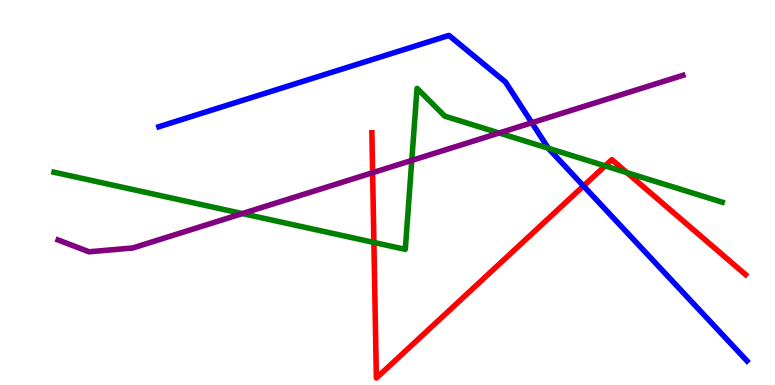[{'lines': ['blue', 'red'], 'intersections': [{'x': 7.53, 'y': 5.17}]}, {'lines': ['green', 'red'], 'intersections': [{'x': 4.82, 'y': 3.7}, {'x': 7.81, 'y': 5.69}, {'x': 8.09, 'y': 5.52}]}, {'lines': ['purple', 'red'], 'intersections': [{'x': 4.81, 'y': 5.51}]}, {'lines': ['blue', 'green'], 'intersections': [{'x': 7.08, 'y': 6.15}]}, {'lines': ['blue', 'purple'], 'intersections': [{'x': 6.86, 'y': 6.81}]}, {'lines': ['green', 'purple'], 'intersections': [{'x': 3.13, 'y': 4.45}, {'x': 5.31, 'y': 5.83}, {'x': 6.44, 'y': 6.55}]}]